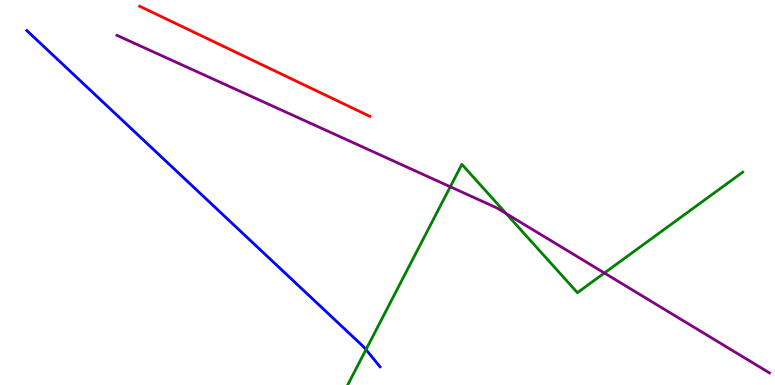[{'lines': ['blue', 'red'], 'intersections': []}, {'lines': ['green', 'red'], 'intersections': []}, {'lines': ['purple', 'red'], 'intersections': []}, {'lines': ['blue', 'green'], 'intersections': [{'x': 4.72, 'y': 0.92}]}, {'lines': ['blue', 'purple'], 'intersections': []}, {'lines': ['green', 'purple'], 'intersections': [{'x': 5.81, 'y': 5.15}, {'x': 6.53, 'y': 4.45}, {'x': 7.8, 'y': 2.91}]}]